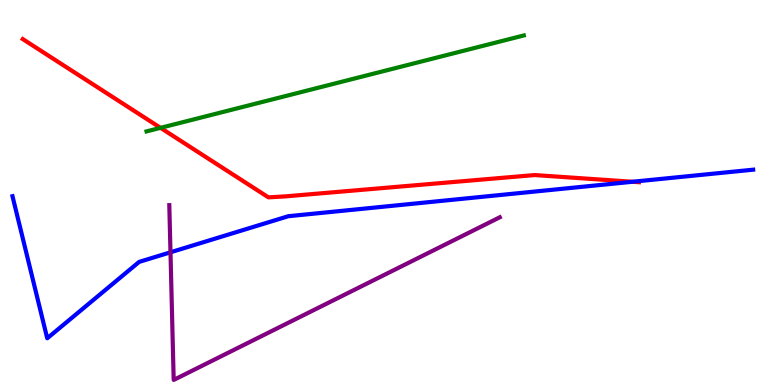[{'lines': ['blue', 'red'], 'intersections': [{'x': 8.16, 'y': 5.28}]}, {'lines': ['green', 'red'], 'intersections': [{'x': 2.07, 'y': 6.68}]}, {'lines': ['purple', 'red'], 'intersections': []}, {'lines': ['blue', 'green'], 'intersections': []}, {'lines': ['blue', 'purple'], 'intersections': [{'x': 2.2, 'y': 3.45}]}, {'lines': ['green', 'purple'], 'intersections': []}]